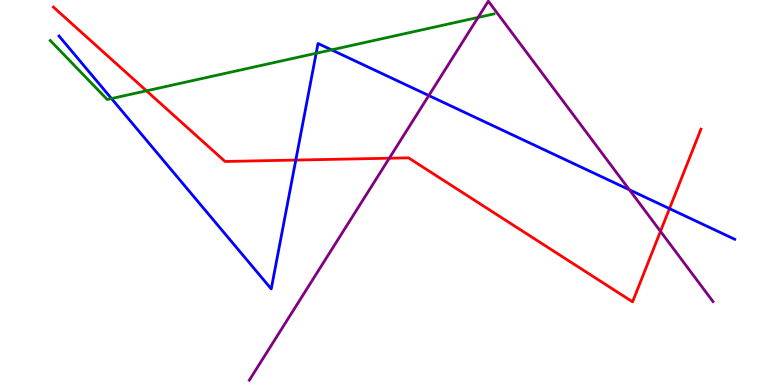[{'lines': ['blue', 'red'], 'intersections': [{'x': 3.82, 'y': 5.84}, {'x': 8.64, 'y': 4.58}]}, {'lines': ['green', 'red'], 'intersections': [{'x': 1.89, 'y': 7.64}]}, {'lines': ['purple', 'red'], 'intersections': [{'x': 5.02, 'y': 5.89}, {'x': 8.52, 'y': 3.99}]}, {'lines': ['blue', 'green'], 'intersections': [{'x': 1.44, 'y': 7.44}, {'x': 4.08, 'y': 8.62}, {'x': 4.28, 'y': 8.71}]}, {'lines': ['blue', 'purple'], 'intersections': [{'x': 5.53, 'y': 7.52}, {'x': 8.12, 'y': 5.07}]}, {'lines': ['green', 'purple'], 'intersections': [{'x': 6.17, 'y': 9.55}]}]